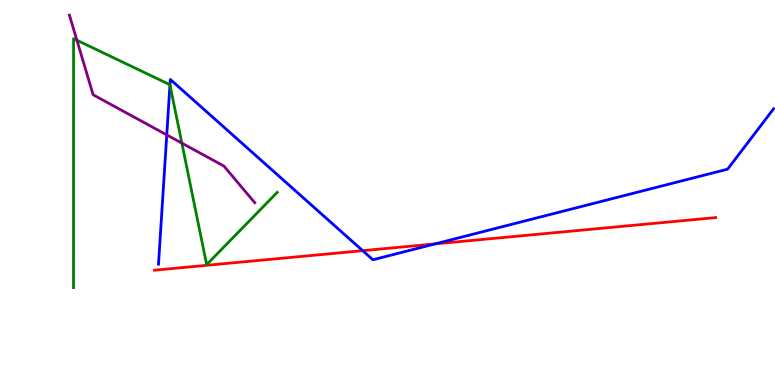[{'lines': ['blue', 'red'], 'intersections': [{'x': 4.68, 'y': 3.49}, {'x': 5.61, 'y': 3.67}]}, {'lines': ['green', 'red'], 'intersections': []}, {'lines': ['purple', 'red'], 'intersections': []}, {'lines': ['blue', 'green'], 'intersections': [{'x': 2.19, 'y': 7.8}]}, {'lines': ['blue', 'purple'], 'intersections': [{'x': 2.15, 'y': 6.5}]}, {'lines': ['green', 'purple'], 'intersections': [{'x': 0.992, 'y': 8.95}, {'x': 2.35, 'y': 6.28}]}]